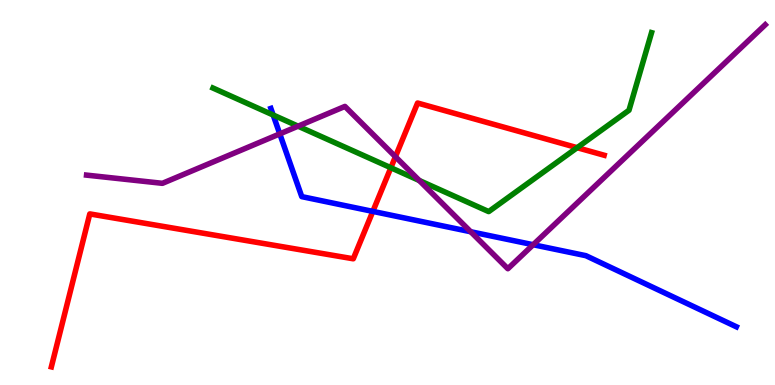[{'lines': ['blue', 'red'], 'intersections': [{'x': 4.81, 'y': 4.51}]}, {'lines': ['green', 'red'], 'intersections': [{'x': 5.04, 'y': 5.64}, {'x': 7.45, 'y': 6.16}]}, {'lines': ['purple', 'red'], 'intersections': [{'x': 5.1, 'y': 5.93}]}, {'lines': ['blue', 'green'], 'intersections': [{'x': 3.52, 'y': 7.01}]}, {'lines': ['blue', 'purple'], 'intersections': [{'x': 3.61, 'y': 6.52}, {'x': 6.07, 'y': 3.98}, {'x': 6.88, 'y': 3.64}]}, {'lines': ['green', 'purple'], 'intersections': [{'x': 3.85, 'y': 6.72}, {'x': 5.41, 'y': 5.31}]}]